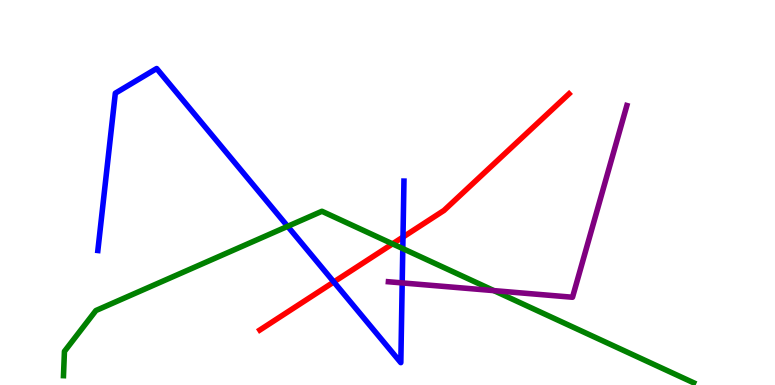[{'lines': ['blue', 'red'], 'intersections': [{'x': 4.31, 'y': 2.68}, {'x': 5.2, 'y': 3.84}]}, {'lines': ['green', 'red'], 'intersections': [{'x': 5.06, 'y': 3.67}]}, {'lines': ['purple', 'red'], 'intersections': []}, {'lines': ['blue', 'green'], 'intersections': [{'x': 3.71, 'y': 4.12}, {'x': 5.2, 'y': 3.54}]}, {'lines': ['blue', 'purple'], 'intersections': [{'x': 5.19, 'y': 2.65}]}, {'lines': ['green', 'purple'], 'intersections': [{'x': 6.37, 'y': 2.45}]}]